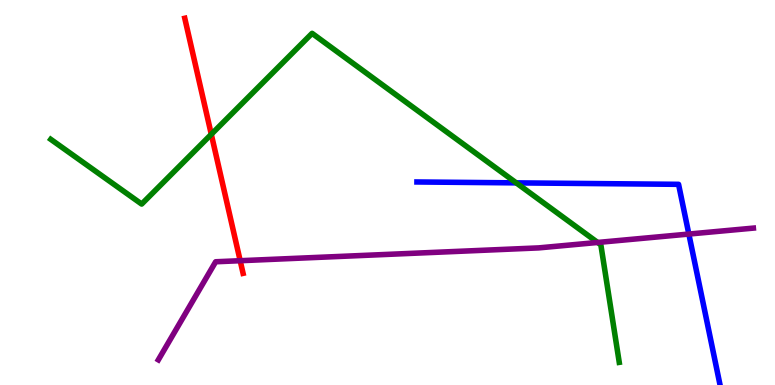[{'lines': ['blue', 'red'], 'intersections': []}, {'lines': ['green', 'red'], 'intersections': [{'x': 2.73, 'y': 6.51}]}, {'lines': ['purple', 'red'], 'intersections': [{'x': 3.1, 'y': 3.23}]}, {'lines': ['blue', 'green'], 'intersections': [{'x': 6.66, 'y': 5.25}]}, {'lines': ['blue', 'purple'], 'intersections': [{'x': 8.89, 'y': 3.92}]}, {'lines': ['green', 'purple'], 'intersections': [{'x': 7.71, 'y': 3.7}]}]